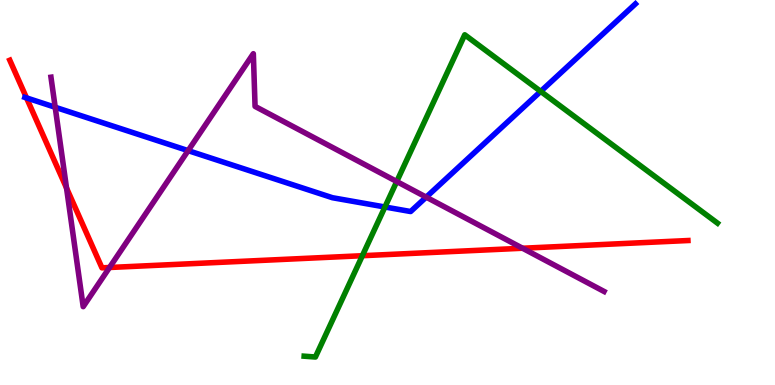[{'lines': ['blue', 'red'], 'intersections': [{'x': 0.342, 'y': 7.46}]}, {'lines': ['green', 'red'], 'intersections': [{'x': 4.68, 'y': 3.36}]}, {'lines': ['purple', 'red'], 'intersections': [{'x': 0.859, 'y': 5.12}, {'x': 1.41, 'y': 3.05}, {'x': 6.74, 'y': 3.55}]}, {'lines': ['blue', 'green'], 'intersections': [{'x': 4.97, 'y': 4.62}, {'x': 6.98, 'y': 7.63}]}, {'lines': ['blue', 'purple'], 'intersections': [{'x': 0.712, 'y': 7.21}, {'x': 2.43, 'y': 6.09}, {'x': 5.5, 'y': 4.88}]}, {'lines': ['green', 'purple'], 'intersections': [{'x': 5.12, 'y': 5.29}]}]